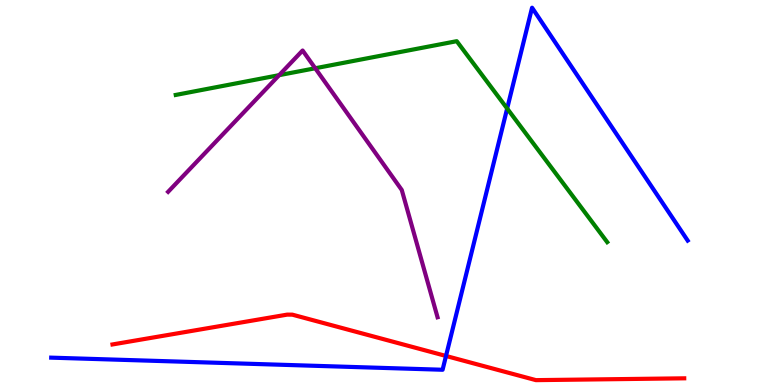[{'lines': ['blue', 'red'], 'intersections': [{'x': 5.75, 'y': 0.754}]}, {'lines': ['green', 'red'], 'intersections': []}, {'lines': ['purple', 'red'], 'intersections': []}, {'lines': ['blue', 'green'], 'intersections': [{'x': 6.54, 'y': 7.18}]}, {'lines': ['blue', 'purple'], 'intersections': []}, {'lines': ['green', 'purple'], 'intersections': [{'x': 3.6, 'y': 8.05}, {'x': 4.07, 'y': 8.23}]}]